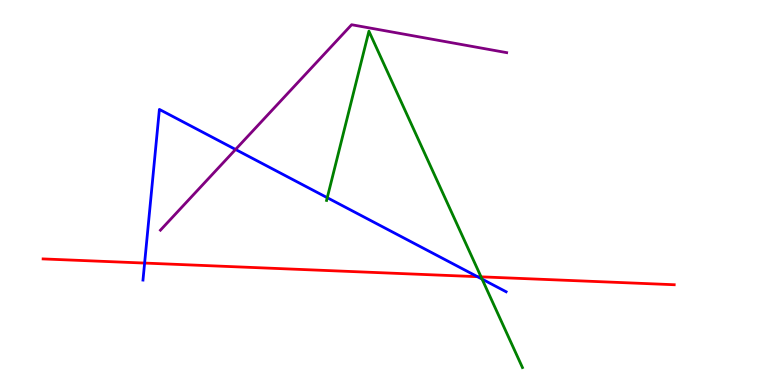[{'lines': ['blue', 'red'], 'intersections': [{'x': 1.87, 'y': 3.17}, {'x': 6.16, 'y': 2.81}]}, {'lines': ['green', 'red'], 'intersections': [{'x': 6.21, 'y': 2.81}]}, {'lines': ['purple', 'red'], 'intersections': []}, {'lines': ['blue', 'green'], 'intersections': [{'x': 4.22, 'y': 4.87}, {'x': 6.22, 'y': 2.75}]}, {'lines': ['blue', 'purple'], 'intersections': [{'x': 3.04, 'y': 6.12}]}, {'lines': ['green', 'purple'], 'intersections': []}]